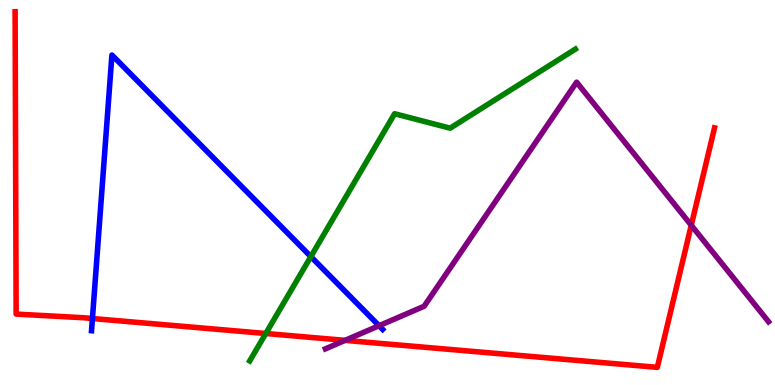[{'lines': ['blue', 'red'], 'intersections': [{'x': 1.19, 'y': 1.73}]}, {'lines': ['green', 'red'], 'intersections': [{'x': 3.43, 'y': 1.34}]}, {'lines': ['purple', 'red'], 'intersections': [{'x': 4.45, 'y': 1.16}, {'x': 8.92, 'y': 4.15}]}, {'lines': ['blue', 'green'], 'intersections': [{'x': 4.01, 'y': 3.33}]}, {'lines': ['blue', 'purple'], 'intersections': [{'x': 4.89, 'y': 1.54}]}, {'lines': ['green', 'purple'], 'intersections': []}]